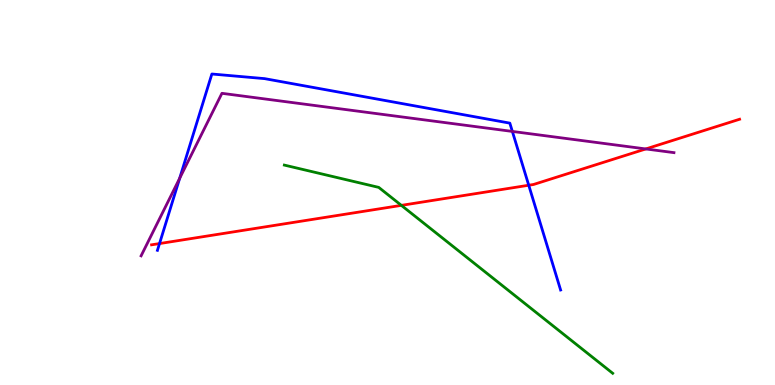[{'lines': ['blue', 'red'], 'intersections': [{'x': 2.06, 'y': 3.67}, {'x': 6.82, 'y': 5.19}]}, {'lines': ['green', 'red'], 'intersections': [{'x': 5.18, 'y': 4.67}]}, {'lines': ['purple', 'red'], 'intersections': [{'x': 8.33, 'y': 6.13}]}, {'lines': ['blue', 'green'], 'intersections': []}, {'lines': ['blue', 'purple'], 'intersections': [{'x': 2.32, 'y': 5.37}, {'x': 6.61, 'y': 6.59}]}, {'lines': ['green', 'purple'], 'intersections': []}]